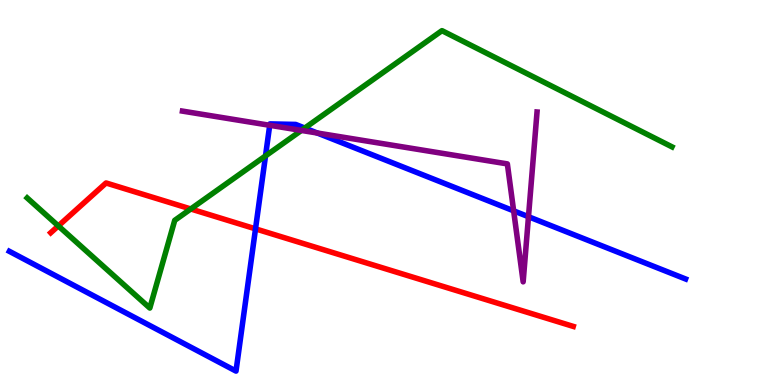[{'lines': ['blue', 'red'], 'intersections': [{'x': 3.3, 'y': 4.06}]}, {'lines': ['green', 'red'], 'intersections': [{'x': 0.753, 'y': 4.13}, {'x': 2.46, 'y': 4.57}]}, {'lines': ['purple', 'red'], 'intersections': []}, {'lines': ['blue', 'green'], 'intersections': [{'x': 3.43, 'y': 5.95}, {'x': 3.93, 'y': 6.67}]}, {'lines': ['blue', 'purple'], 'intersections': [{'x': 3.48, 'y': 6.75}, {'x': 4.09, 'y': 6.54}, {'x': 6.63, 'y': 4.52}, {'x': 6.82, 'y': 4.37}]}, {'lines': ['green', 'purple'], 'intersections': [{'x': 3.89, 'y': 6.61}]}]